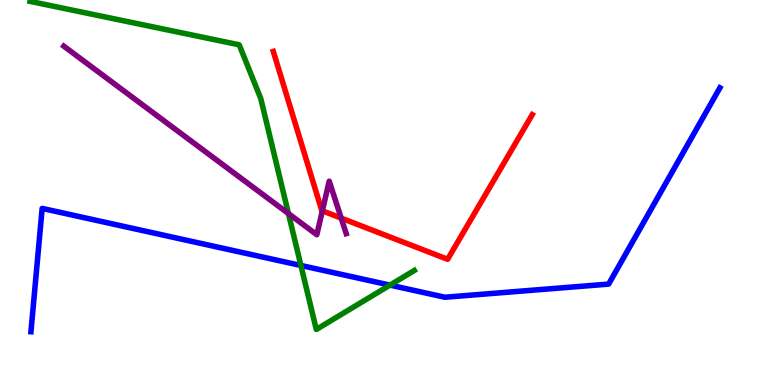[{'lines': ['blue', 'red'], 'intersections': []}, {'lines': ['green', 'red'], 'intersections': []}, {'lines': ['purple', 'red'], 'intersections': [{'x': 4.16, 'y': 4.52}, {'x': 4.4, 'y': 4.33}]}, {'lines': ['blue', 'green'], 'intersections': [{'x': 3.88, 'y': 3.1}, {'x': 5.03, 'y': 2.59}]}, {'lines': ['blue', 'purple'], 'intersections': []}, {'lines': ['green', 'purple'], 'intersections': [{'x': 3.72, 'y': 4.45}]}]